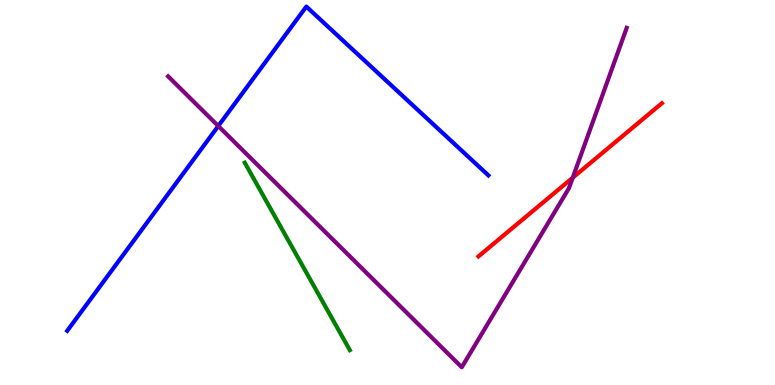[{'lines': ['blue', 'red'], 'intersections': []}, {'lines': ['green', 'red'], 'intersections': []}, {'lines': ['purple', 'red'], 'intersections': [{'x': 7.39, 'y': 5.39}]}, {'lines': ['blue', 'green'], 'intersections': []}, {'lines': ['blue', 'purple'], 'intersections': [{'x': 2.82, 'y': 6.73}]}, {'lines': ['green', 'purple'], 'intersections': []}]